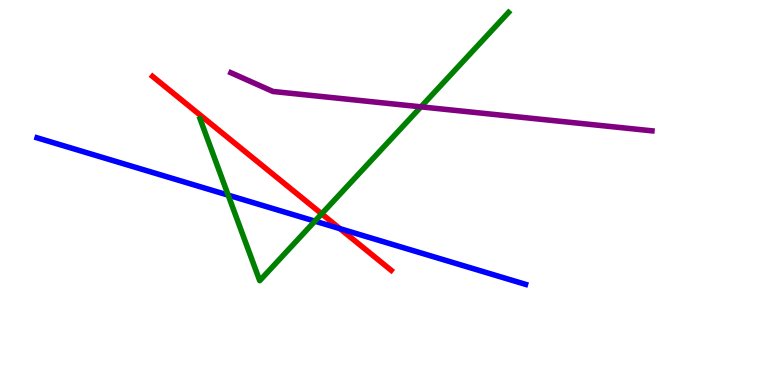[{'lines': ['blue', 'red'], 'intersections': [{'x': 4.39, 'y': 4.06}]}, {'lines': ['green', 'red'], 'intersections': [{'x': 4.15, 'y': 4.45}]}, {'lines': ['purple', 'red'], 'intersections': []}, {'lines': ['blue', 'green'], 'intersections': [{'x': 2.94, 'y': 4.93}, {'x': 4.06, 'y': 4.26}]}, {'lines': ['blue', 'purple'], 'intersections': []}, {'lines': ['green', 'purple'], 'intersections': [{'x': 5.43, 'y': 7.22}]}]